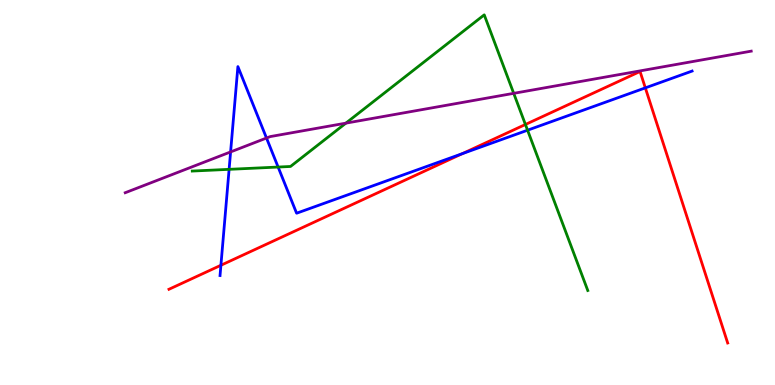[{'lines': ['blue', 'red'], 'intersections': [{'x': 2.85, 'y': 3.11}, {'x': 5.97, 'y': 6.01}, {'x': 8.33, 'y': 7.72}]}, {'lines': ['green', 'red'], 'intersections': [{'x': 6.78, 'y': 6.77}]}, {'lines': ['purple', 'red'], 'intersections': []}, {'lines': ['blue', 'green'], 'intersections': [{'x': 2.96, 'y': 5.6}, {'x': 3.59, 'y': 5.66}, {'x': 6.81, 'y': 6.62}]}, {'lines': ['blue', 'purple'], 'intersections': [{'x': 2.98, 'y': 6.05}, {'x': 3.44, 'y': 6.41}]}, {'lines': ['green', 'purple'], 'intersections': [{'x': 4.46, 'y': 6.8}, {'x': 6.63, 'y': 7.58}]}]